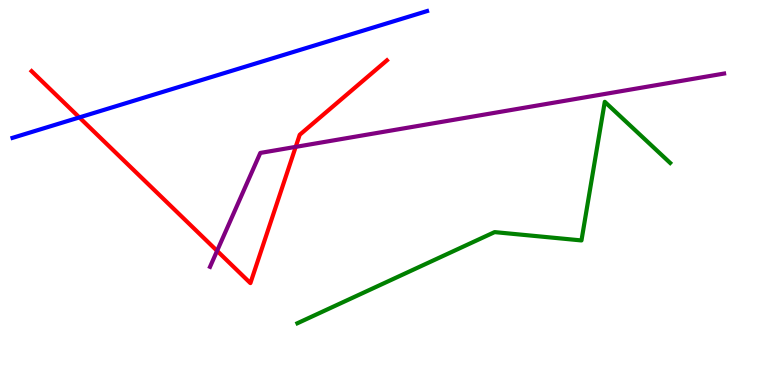[{'lines': ['blue', 'red'], 'intersections': [{'x': 1.02, 'y': 6.95}]}, {'lines': ['green', 'red'], 'intersections': []}, {'lines': ['purple', 'red'], 'intersections': [{'x': 2.8, 'y': 3.48}, {'x': 3.82, 'y': 6.19}]}, {'lines': ['blue', 'green'], 'intersections': []}, {'lines': ['blue', 'purple'], 'intersections': []}, {'lines': ['green', 'purple'], 'intersections': []}]